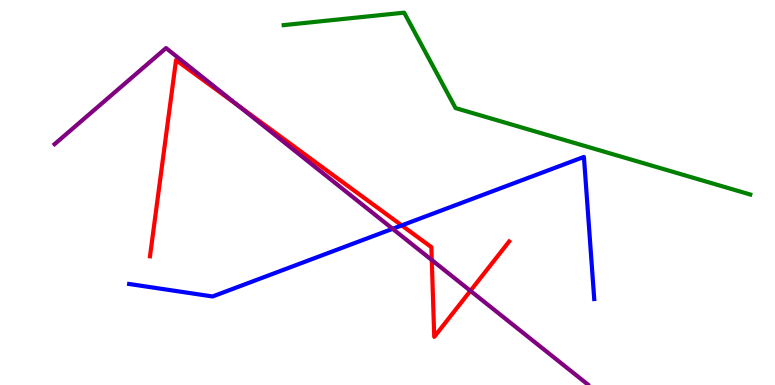[{'lines': ['blue', 'red'], 'intersections': [{'x': 5.18, 'y': 4.15}]}, {'lines': ['green', 'red'], 'intersections': []}, {'lines': ['purple', 'red'], 'intersections': [{'x': 3.07, 'y': 7.26}, {'x': 5.57, 'y': 3.25}, {'x': 6.07, 'y': 2.45}]}, {'lines': ['blue', 'green'], 'intersections': []}, {'lines': ['blue', 'purple'], 'intersections': [{'x': 5.07, 'y': 4.06}]}, {'lines': ['green', 'purple'], 'intersections': []}]